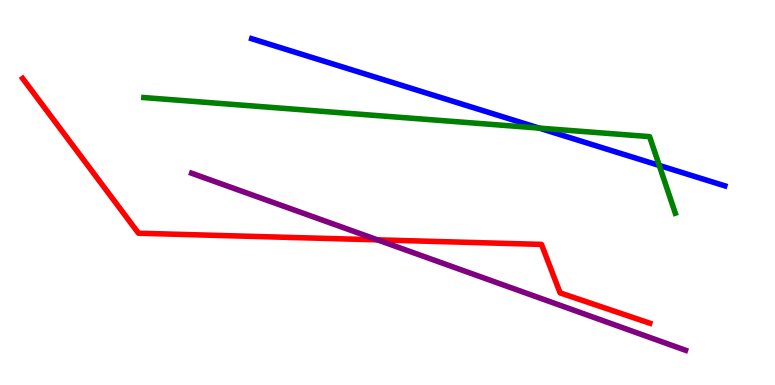[{'lines': ['blue', 'red'], 'intersections': []}, {'lines': ['green', 'red'], 'intersections': []}, {'lines': ['purple', 'red'], 'intersections': [{'x': 4.87, 'y': 3.77}]}, {'lines': ['blue', 'green'], 'intersections': [{'x': 6.96, 'y': 6.67}, {'x': 8.51, 'y': 5.7}]}, {'lines': ['blue', 'purple'], 'intersections': []}, {'lines': ['green', 'purple'], 'intersections': []}]